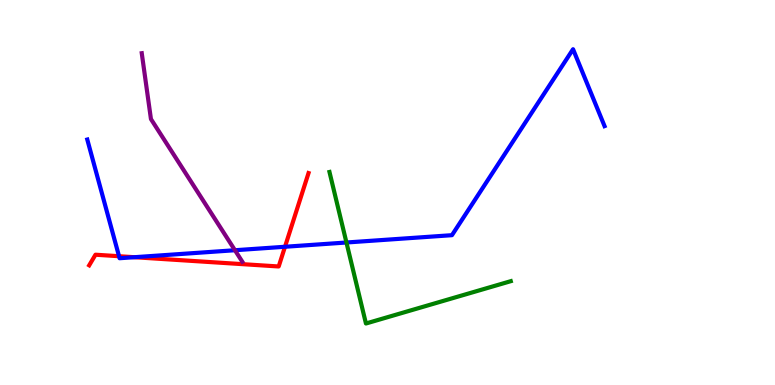[{'lines': ['blue', 'red'], 'intersections': [{'x': 1.54, 'y': 3.34}, {'x': 1.73, 'y': 3.32}, {'x': 3.68, 'y': 3.59}]}, {'lines': ['green', 'red'], 'intersections': []}, {'lines': ['purple', 'red'], 'intersections': []}, {'lines': ['blue', 'green'], 'intersections': [{'x': 4.47, 'y': 3.7}]}, {'lines': ['blue', 'purple'], 'intersections': [{'x': 3.03, 'y': 3.5}]}, {'lines': ['green', 'purple'], 'intersections': []}]